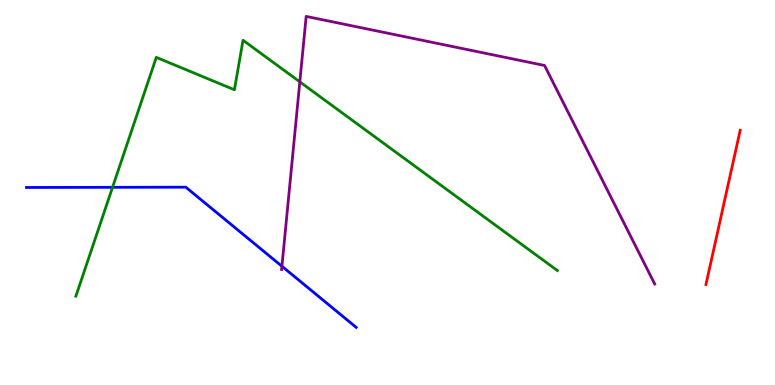[{'lines': ['blue', 'red'], 'intersections': []}, {'lines': ['green', 'red'], 'intersections': []}, {'lines': ['purple', 'red'], 'intersections': []}, {'lines': ['blue', 'green'], 'intersections': [{'x': 1.45, 'y': 5.13}]}, {'lines': ['blue', 'purple'], 'intersections': [{'x': 3.64, 'y': 3.08}]}, {'lines': ['green', 'purple'], 'intersections': [{'x': 3.87, 'y': 7.87}]}]